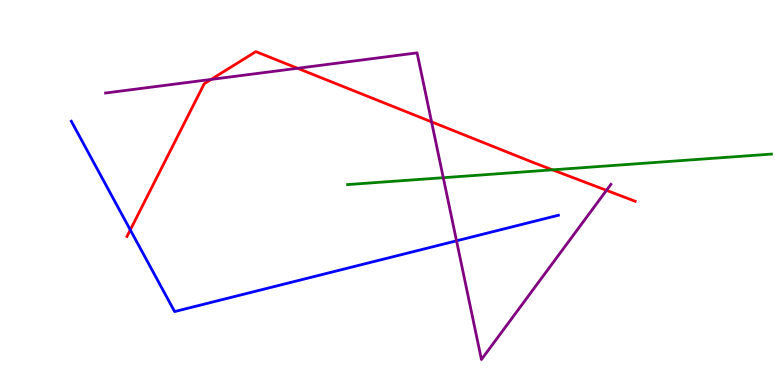[{'lines': ['blue', 'red'], 'intersections': [{'x': 1.68, 'y': 4.03}]}, {'lines': ['green', 'red'], 'intersections': [{'x': 7.13, 'y': 5.59}]}, {'lines': ['purple', 'red'], 'intersections': [{'x': 2.72, 'y': 7.94}, {'x': 3.84, 'y': 8.23}, {'x': 5.57, 'y': 6.84}, {'x': 7.83, 'y': 5.06}]}, {'lines': ['blue', 'green'], 'intersections': []}, {'lines': ['blue', 'purple'], 'intersections': [{'x': 5.89, 'y': 3.75}]}, {'lines': ['green', 'purple'], 'intersections': [{'x': 5.72, 'y': 5.38}]}]